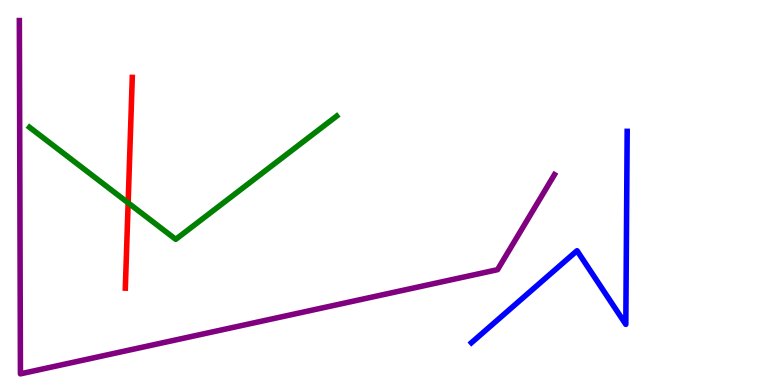[{'lines': ['blue', 'red'], 'intersections': []}, {'lines': ['green', 'red'], 'intersections': [{'x': 1.65, 'y': 4.73}]}, {'lines': ['purple', 'red'], 'intersections': []}, {'lines': ['blue', 'green'], 'intersections': []}, {'lines': ['blue', 'purple'], 'intersections': []}, {'lines': ['green', 'purple'], 'intersections': []}]